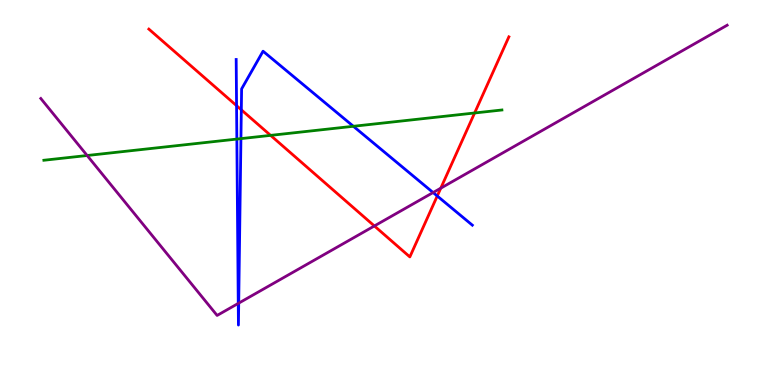[{'lines': ['blue', 'red'], 'intersections': [{'x': 3.05, 'y': 7.26}, {'x': 3.11, 'y': 7.15}, {'x': 5.64, 'y': 4.91}]}, {'lines': ['green', 'red'], 'intersections': [{'x': 3.49, 'y': 6.48}, {'x': 6.12, 'y': 7.07}]}, {'lines': ['purple', 'red'], 'intersections': [{'x': 4.83, 'y': 4.13}, {'x': 5.69, 'y': 5.11}]}, {'lines': ['blue', 'green'], 'intersections': [{'x': 3.06, 'y': 6.39}, {'x': 3.11, 'y': 6.4}, {'x': 4.56, 'y': 6.72}]}, {'lines': ['blue', 'purple'], 'intersections': [{'x': 3.07, 'y': 2.12}, {'x': 3.08, 'y': 2.13}, {'x': 5.59, 'y': 5.0}]}, {'lines': ['green', 'purple'], 'intersections': [{'x': 1.12, 'y': 5.96}]}]